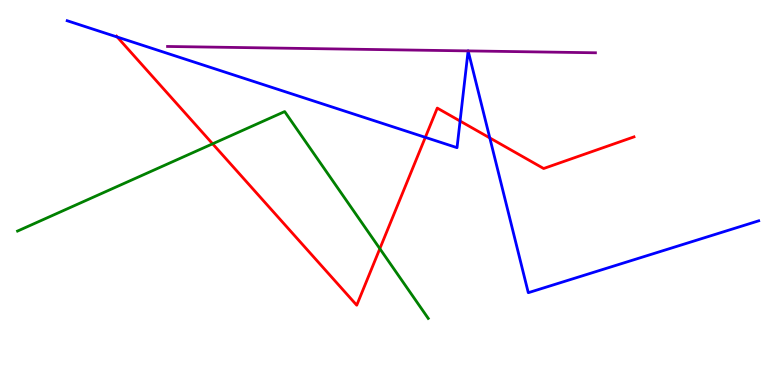[{'lines': ['blue', 'red'], 'intersections': [{'x': 1.51, 'y': 9.04}, {'x': 5.49, 'y': 6.43}, {'x': 5.94, 'y': 6.86}, {'x': 6.32, 'y': 6.42}]}, {'lines': ['green', 'red'], 'intersections': [{'x': 2.74, 'y': 6.26}, {'x': 4.9, 'y': 3.54}]}, {'lines': ['purple', 'red'], 'intersections': []}, {'lines': ['blue', 'green'], 'intersections': []}, {'lines': ['blue', 'purple'], 'intersections': [{'x': 6.04, 'y': 8.68}, {'x': 6.04, 'y': 8.68}]}, {'lines': ['green', 'purple'], 'intersections': []}]